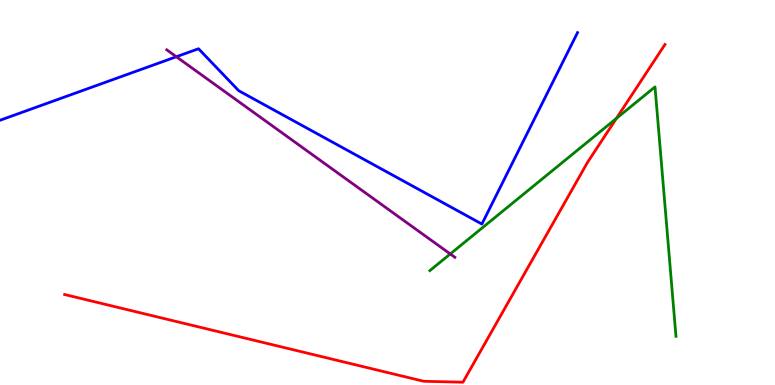[{'lines': ['blue', 'red'], 'intersections': []}, {'lines': ['green', 'red'], 'intersections': [{'x': 7.95, 'y': 6.92}]}, {'lines': ['purple', 'red'], 'intersections': []}, {'lines': ['blue', 'green'], 'intersections': []}, {'lines': ['blue', 'purple'], 'intersections': [{'x': 2.28, 'y': 8.53}]}, {'lines': ['green', 'purple'], 'intersections': [{'x': 5.81, 'y': 3.4}]}]